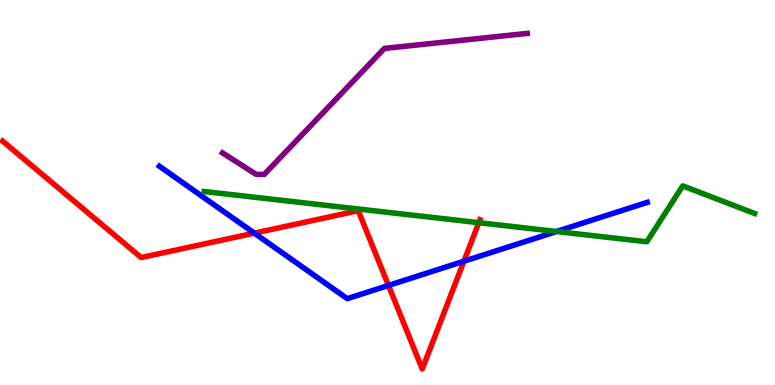[{'lines': ['blue', 'red'], 'intersections': [{'x': 3.28, 'y': 3.94}, {'x': 5.01, 'y': 2.59}, {'x': 5.99, 'y': 3.22}]}, {'lines': ['green', 'red'], 'intersections': [{'x': 6.18, 'y': 4.22}]}, {'lines': ['purple', 'red'], 'intersections': []}, {'lines': ['blue', 'green'], 'intersections': [{'x': 7.18, 'y': 3.99}]}, {'lines': ['blue', 'purple'], 'intersections': []}, {'lines': ['green', 'purple'], 'intersections': []}]